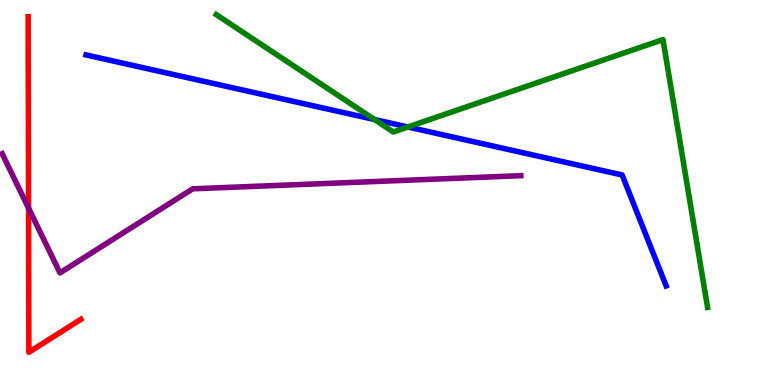[{'lines': ['blue', 'red'], 'intersections': []}, {'lines': ['green', 'red'], 'intersections': []}, {'lines': ['purple', 'red'], 'intersections': [{'x': 0.368, 'y': 4.59}]}, {'lines': ['blue', 'green'], 'intersections': [{'x': 4.83, 'y': 6.9}, {'x': 5.26, 'y': 6.7}]}, {'lines': ['blue', 'purple'], 'intersections': []}, {'lines': ['green', 'purple'], 'intersections': []}]